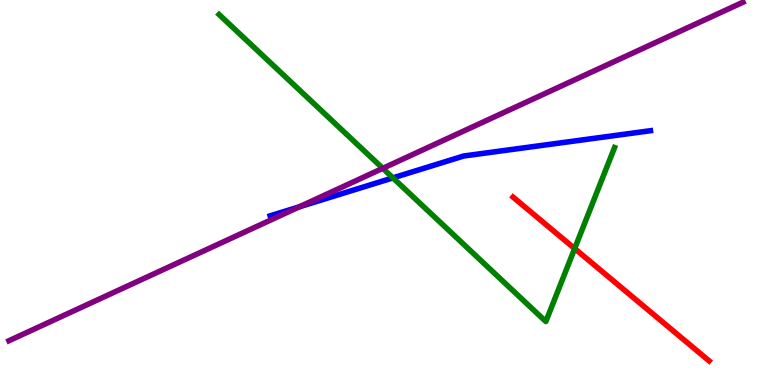[{'lines': ['blue', 'red'], 'intersections': []}, {'lines': ['green', 'red'], 'intersections': [{'x': 7.42, 'y': 3.54}]}, {'lines': ['purple', 'red'], 'intersections': []}, {'lines': ['blue', 'green'], 'intersections': [{'x': 5.07, 'y': 5.38}]}, {'lines': ['blue', 'purple'], 'intersections': [{'x': 3.86, 'y': 4.63}]}, {'lines': ['green', 'purple'], 'intersections': [{'x': 4.94, 'y': 5.63}]}]